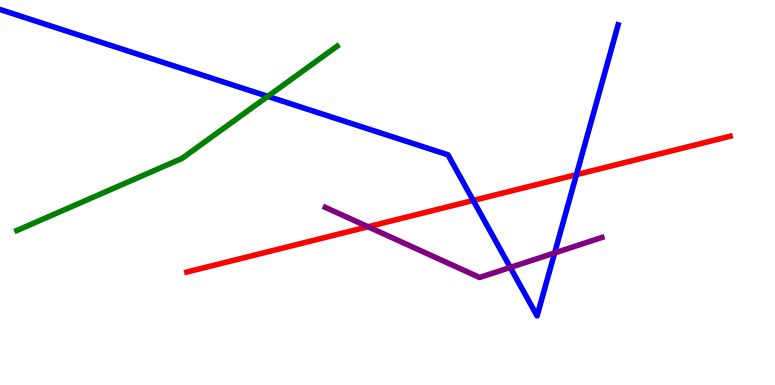[{'lines': ['blue', 'red'], 'intersections': [{'x': 6.11, 'y': 4.79}, {'x': 7.44, 'y': 5.46}]}, {'lines': ['green', 'red'], 'intersections': []}, {'lines': ['purple', 'red'], 'intersections': [{'x': 4.75, 'y': 4.11}]}, {'lines': ['blue', 'green'], 'intersections': [{'x': 3.46, 'y': 7.5}]}, {'lines': ['blue', 'purple'], 'intersections': [{'x': 6.58, 'y': 3.05}, {'x': 7.16, 'y': 3.43}]}, {'lines': ['green', 'purple'], 'intersections': []}]